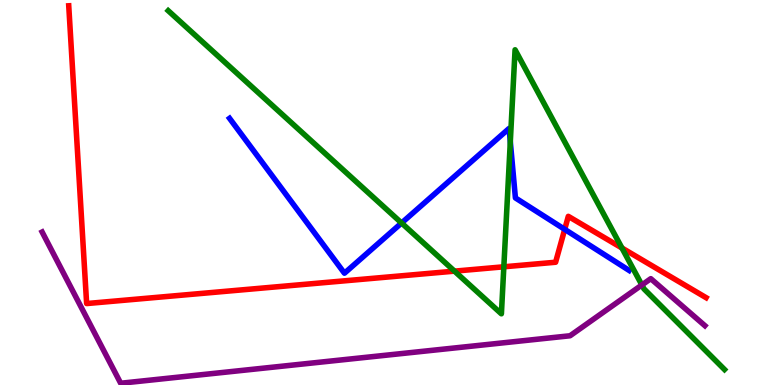[{'lines': ['blue', 'red'], 'intersections': [{'x': 7.29, 'y': 4.04}]}, {'lines': ['green', 'red'], 'intersections': [{'x': 5.86, 'y': 2.96}, {'x': 6.5, 'y': 3.07}, {'x': 8.03, 'y': 3.56}]}, {'lines': ['purple', 'red'], 'intersections': []}, {'lines': ['blue', 'green'], 'intersections': [{'x': 5.18, 'y': 4.21}, {'x': 6.58, 'y': 6.32}]}, {'lines': ['blue', 'purple'], 'intersections': []}, {'lines': ['green', 'purple'], 'intersections': [{'x': 8.28, 'y': 2.6}]}]